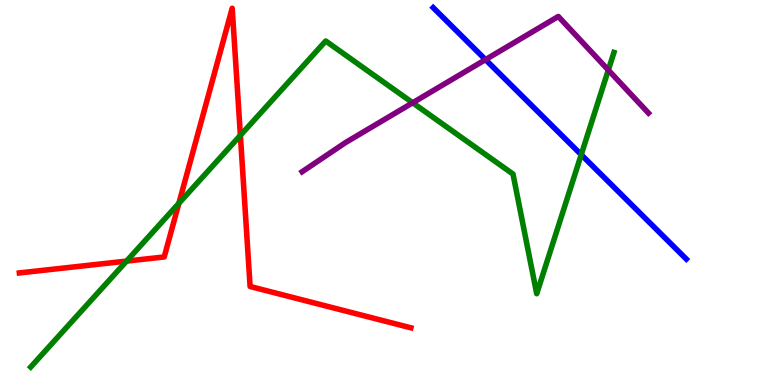[{'lines': ['blue', 'red'], 'intersections': []}, {'lines': ['green', 'red'], 'intersections': [{'x': 1.63, 'y': 3.22}, {'x': 2.31, 'y': 4.72}, {'x': 3.1, 'y': 6.48}]}, {'lines': ['purple', 'red'], 'intersections': []}, {'lines': ['blue', 'green'], 'intersections': [{'x': 7.5, 'y': 5.98}]}, {'lines': ['blue', 'purple'], 'intersections': [{'x': 6.26, 'y': 8.45}]}, {'lines': ['green', 'purple'], 'intersections': [{'x': 5.32, 'y': 7.33}, {'x': 7.85, 'y': 8.18}]}]